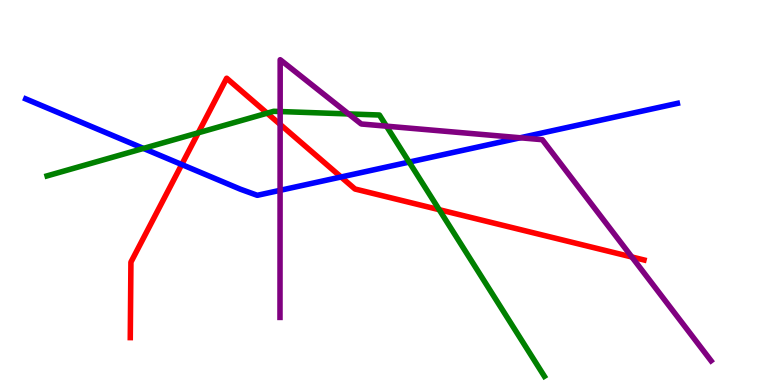[{'lines': ['blue', 'red'], 'intersections': [{'x': 2.35, 'y': 5.73}, {'x': 4.4, 'y': 5.4}]}, {'lines': ['green', 'red'], 'intersections': [{'x': 2.56, 'y': 6.55}, {'x': 3.45, 'y': 7.06}, {'x': 5.67, 'y': 4.55}]}, {'lines': ['purple', 'red'], 'intersections': [{'x': 3.61, 'y': 6.77}, {'x': 8.15, 'y': 3.32}]}, {'lines': ['blue', 'green'], 'intersections': [{'x': 1.85, 'y': 6.14}, {'x': 5.28, 'y': 5.79}]}, {'lines': ['blue', 'purple'], 'intersections': [{'x': 3.61, 'y': 5.06}, {'x': 6.71, 'y': 6.42}]}, {'lines': ['green', 'purple'], 'intersections': [{'x': 3.61, 'y': 7.1}, {'x': 4.5, 'y': 7.04}, {'x': 4.99, 'y': 6.72}]}]